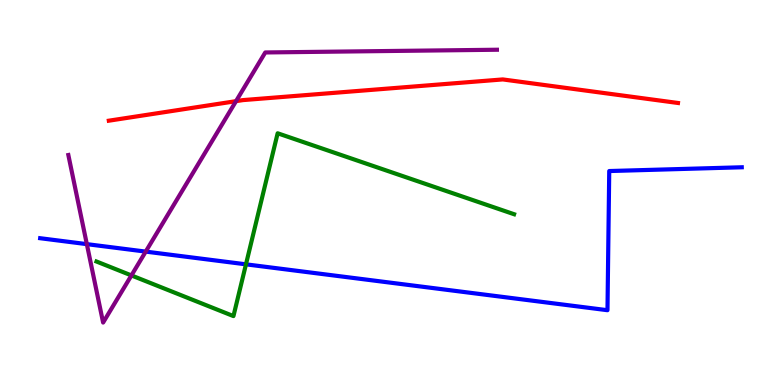[{'lines': ['blue', 'red'], 'intersections': []}, {'lines': ['green', 'red'], 'intersections': []}, {'lines': ['purple', 'red'], 'intersections': [{'x': 3.05, 'y': 7.37}]}, {'lines': ['blue', 'green'], 'intersections': [{'x': 3.17, 'y': 3.13}]}, {'lines': ['blue', 'purple'], 'intersections': [{'x': 1.12, 'y': 3.66}, {'x': 1.88, 'y': 3.46}]}, {'lines': ['green', 'purple'], 'intersections': [{'x': 1.7, 'y': 2.85}]}]